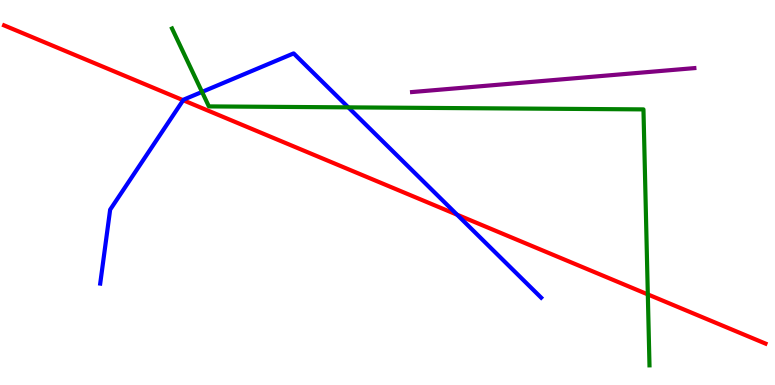[{'lines': ['blue', 'red'], 'intersections': [{'x': 2.36, 'y': 7.4}, {'x': 5.9, 'y': 4.42}]}, {'lines': ['green', 'red'], 'intersections': [{'x': 8.36, 'y': 2.35}]}, {'lines': ['purple', 'red'], 'intersections': []}, {'lines': ['blue', 'green'], 'intersections': [{'x': 2.61, 'y': 7.61}, {'x': 4.49, 'y': 7.21}]}, {'lines': ['blue', 'purple'], 'intersections': []}, {'lines': ['green', 'purple'], 'intersections': []}]